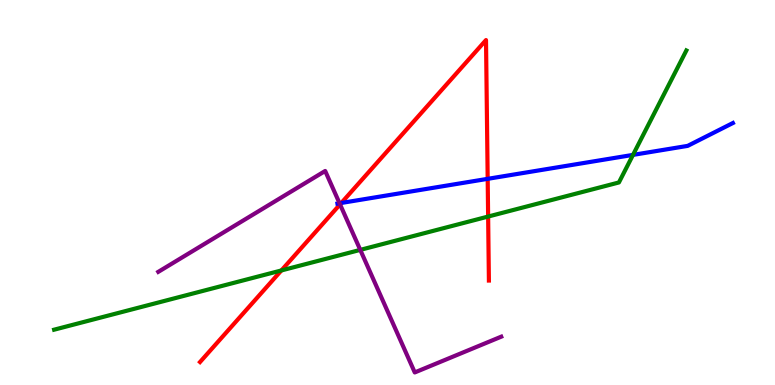[{'lines': ['blue', 'red'], 'intersections': [{'x': 4.4, 'y': 4.73}, {'x': 6.29, 'y': 5.35}]}, {'lines': ['green', 'red'], 'intersections': [{'x': 3.63, 'y': 2.98}, {'x': 6.3, 'y': 4.38}]}, {'lines': ['purple', 'red'], 'intersections': [{'x': 4.39, 'y': 4.69}]}, {'lines': ['blue', 'green'], 'intersections': [{'x': 8.17, 'y': 5.98}]}, {'lines': ['blue', 'purple'], 'intersections': [{'x': 4.38, 'y': 4.72}]}, {'lines': ['green', 'purple'], 'intersections': [{'x': 4.65, 'y': 3.51}]}]